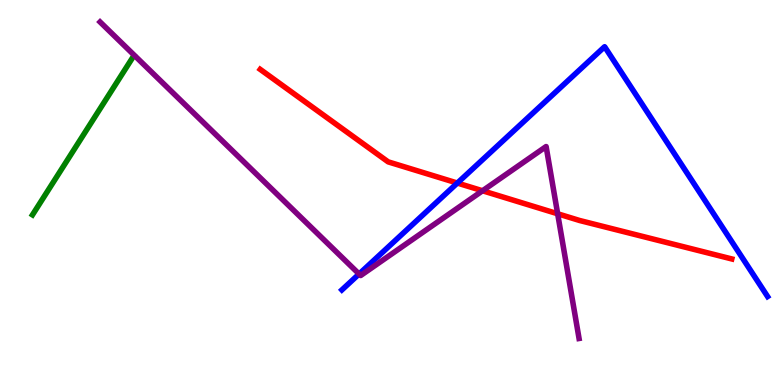[{'lines': ['blue', 'red'], 'intersections': [{'x': 5.9, 'y': 5.25}]}, {'lines': ['green', 'red'], 'intersections': []}, {'lines': ['purple', 'red'], 'intersections': [{'x': 6.23, 'y': 5.05}, {'x': 7.2, 'y': 4.45}]}, {'lines': ['blue', 'green'], 'intersections': []}, {'lines': ['blue', 'purple'], 'intersections': [{'x': 4.63, 'y': 2.88}]}, {'lines': ['green', 'purple'], 'intersections': []}]